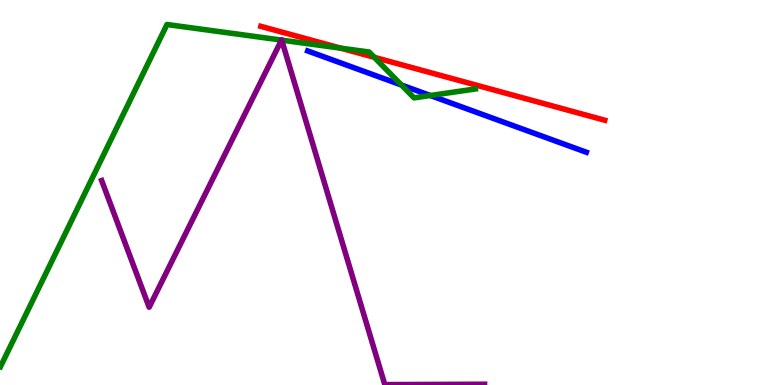[{'lines': ['blue', 'red'], 'intersections': []}, {'lines': ['green', 'red'], 'intersections': [{'x': 4.4, 'y': 8.75}, {'x': 4.83, 'y': 8.51}]}, {'lines': ['purple', 'red'], 'intersections': []}, {'lines': ['blue', 'green'], 'intersections': [{'x': 5.18, 'y': 7.79}, {'x': 5.55, 'y': 7.52}]}, {'lines': ['blue', 'purple'], 'intersections': []}, {'lines': ['green', 'purple'], 'intersections': [{'x': 3.63, 'y': 8.96}, {'x': 3.63, 'y': 8.96}]}]